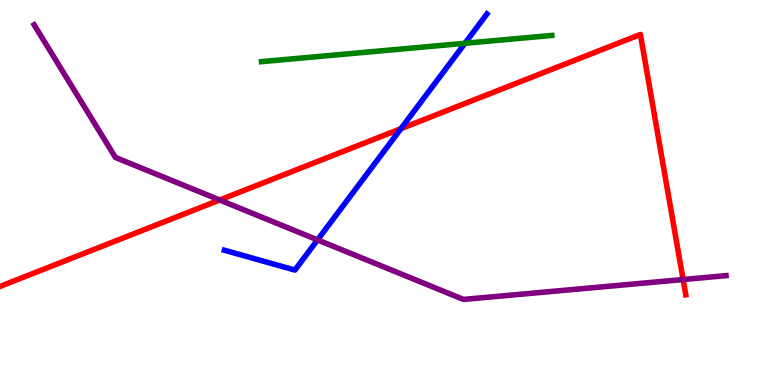[{'lines': ['blue', 'red'], 'intersections': [{'x': 5.17, 'y': 6.66}]}, {'lines': ['green', 'red'], 'intersections': []}, {'lines': ['purple', 'red'], 'intersections': [{'x': 2.83, 'y': 4.81}, {'x': 8.81, 'y': 2.74}]}, {'lines': ['blue', 'green'], 'intersections': [{'x': 6.0, 'y': 8.88}]}, {'lines': ['blue', 'purple'], 'intersections': [{'x': 4.1, 'y': 3.77}]}, {'lines': ['green', 'purple'], 'intersections': []}]